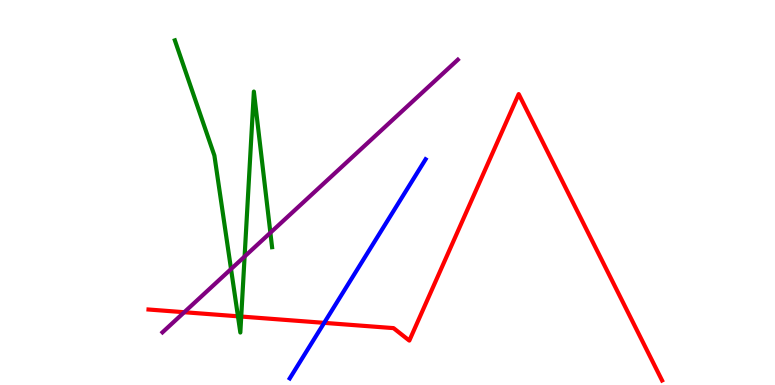[{'lines': ['blue', 'red'], 'intersections': [{'x': 4.18, 'y': 1.61}]}, {'lines': ['green', 'red'], 'intersections': [{'x': 3.07, 'y': 1.78}, {'x': 3.11, 'y': 1.78}]}, {'lines': ['purple', 'red'], 'intersections': [{'x': 2.38, 'y': 1.89}]}, {'lines': ['blue', 'green'], 'intersections': []}, {'lines': ['blue', 'purple'], 'intersections': []}, {'lines': ['green', 'purple'], 'intersections': [{'x': 2.98, 'y': 3.01}, {'x': 3.16, 'y': 3.34}, {'x': 3.49, 'y': 3.95}]}]